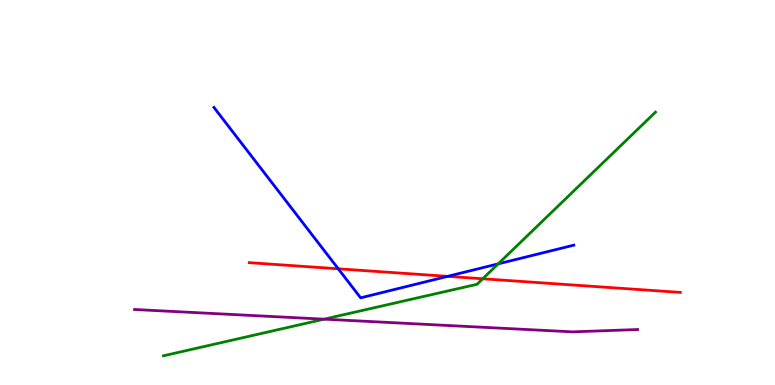[{'lines': ['blue', 'red'], 'intersections': [{'x': 4.36, 'y': 3.02}, {'x': 5.78, 'y': 2.82}]}, {'lines': ['green', 'red'], 'intersections': [{'x': 6.23, 'y': 2.76}]}, {'lines': ['purple', 'red'], 'intersections': []}, {'lines': ['blue', 'green'], 'intersections': [{'x': 6.43, 'y': 3.15}]}, {'lines': ['blue', 'purple'], 'intersections': []}, {'lines': ['green', 'purple'], 'intersections': [{'x': 4.18, 'y': 1.71}]}]